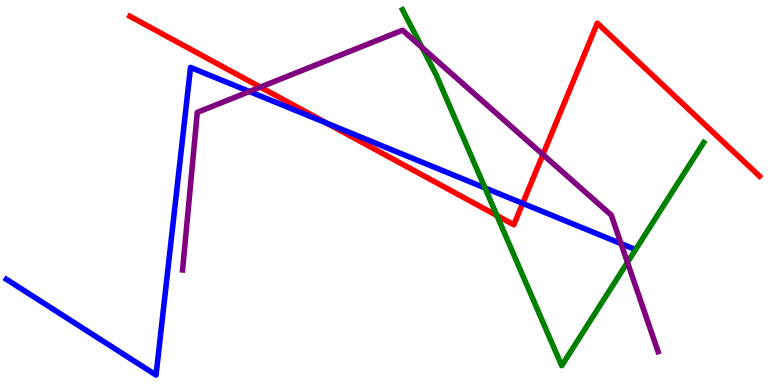[{'lines': ['blue', 'red'], 'intersections': [{'x': 4.22, 'y': 6.8}, {'x': 6.74, 'y': 4.72}]}, {'lines': ['green', 'red'], 'intersections': [{'x': 6.41, 'y': 4.4}]}, {'lines': ['purple', 'red'], 'intersections': [{'x': 3.36, 'y': 7.74}, {'x': 7.01, 'y': 5.99}]}, {'lines': ['blue', 'green'], 'intersections': [{'x': 6.26, 'y': 5.12}]}, {'lines': ['blue', 'purple'], 'intersections': [{'x': 3.22, 'y': 7.62}, {'x': 8.01, 'y': 3.67}]}, {'lines': ['green', 'purple'], 'intersections': [{'x': 5.45, 'y': 8.77}, {'x': 8.1, 'y': 3.19}]}]